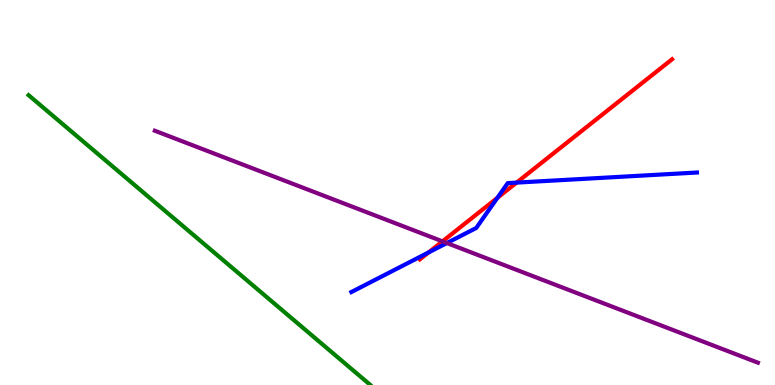[{'lines': ['blue', 'red'], 'intersections': [{'x': 5.53, 'y': 3.44}, {'x': 6.42, 'y': 4.86}, {'x': 6.67, 'y': 5.26}]}, {'lines': ['green', 'red'], 'intersections': []}, {'lines': ['purple', 'red'], 'intersections': [{'x': 5.71, 'y': 3.73}]}, {'lines': ['blue', 'green'], 'intersections': []}, {'lines': ['blue', 'purple'], 'intersections': [{'x': 5.77, 'y': 3.69}]}, {'lines': ['green', 'purple'], 'intersections': []}]